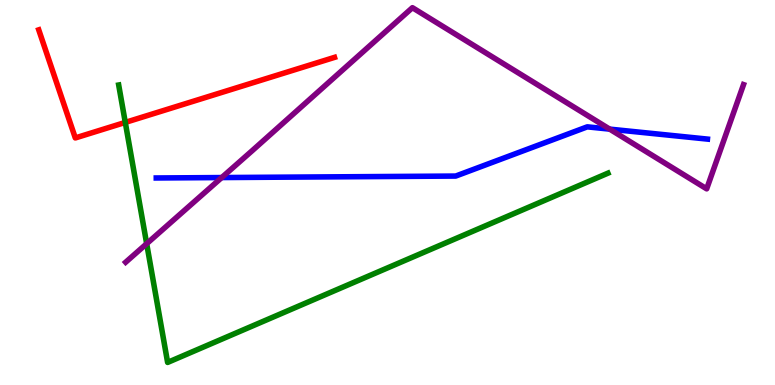[{'lines': ['blue', 'red'], 'intersections': []}, {'lines': ['green', 'red'], 'intersections': [{'x': 1.62, 'y': 6.82}]}, {'lines': ['purple', 'red'], 'intersections': []}, {'lines': ['blue', 'green'], 'intersections': []}, {'lines': ['blue', 'purple'], 'intersections': [{'x': 2.86, 'y': 5.39}, {'x': 7.87, 'y': 6.65}]}, {'lines': ['green', 'purple'], 'intersections': [{'x': 1.89, 'y': 3.67}]}]